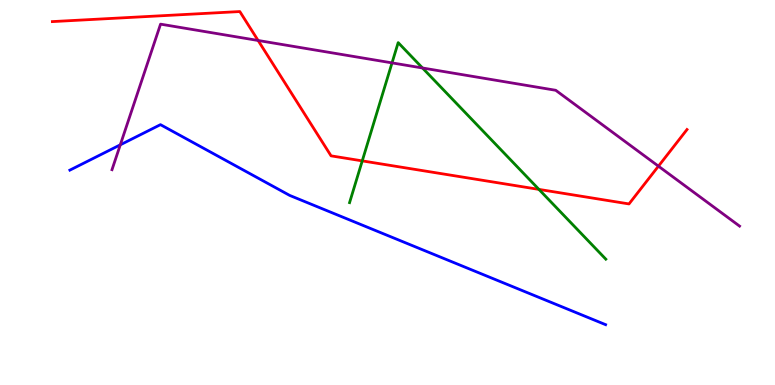[{'lines': ['blue', 'red'], 'intersections': []}, {'lines': ['green', 'red'], 'intersections': [{'x': 4.67, 'y': 5.82}, {'x': 6.95, 'y': 5.08}]}, {'lines': ['purple', 'red'], 'intersections': [{'x': 3.33, 'y': 8.95}, {'x': 8.5, 'y': 5.68}]}, {'lines': ['blue', 'green'], 'intersections': []}, {'lines': ['blue', 'purple'], 'intersections': [{'x': 1.55, 'y': 6.24}]}, {'lines': ['green', 'purple'], 'intersections': [{'x': 5.06, 'y': 8.37}, {'x': 5.45, 'y': 8.23}]}]